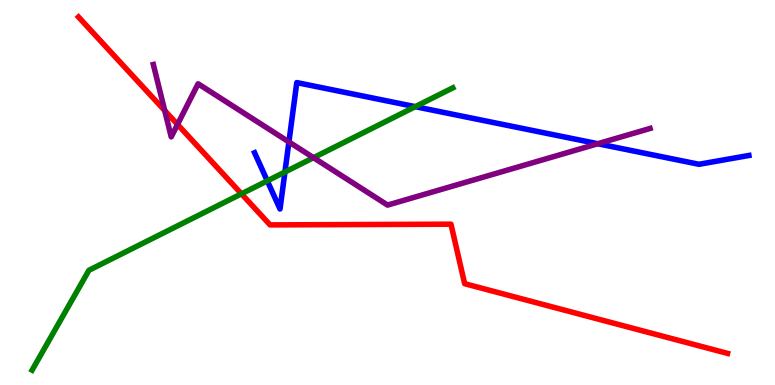[{'lines': ['blue', 'red'], 'intersections': []}, {'lines': ['green', 'red'], 'intersections': [{'x': 3.12, 'y': 4.97}]}, {'lines': ['purple', 'red'], 'intersections': [{'x': 2.13, 'y': 7.13}, {'x': 2.29, 'y': 6.77}]}, {'lines': ['blue', 'green'], 'intersections': [{'x': 3.45, 'y': 5.3}, {'x': 3.68, 'y': 5.53}, {'x': 5.36, 'y': 7.23}]}, {'lines': ['blue', 'purple'], 'intersections': [{'x': 3.73, 'y': 6.31}, {'x': 7.71, 'y': 6.27}]}, {'lines': ['green', 'purple'], 'intersections': [{'x': 4.05, 'y': 5.9}]}]